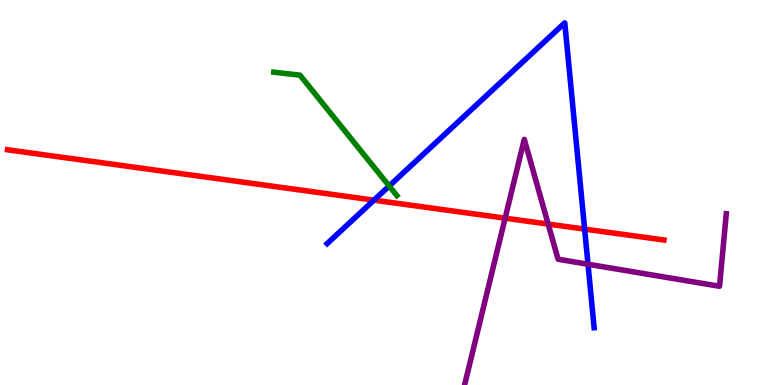[{'lines': ['blue', 'red'], 'intersections': [{'x': 4.83, 'y': 4.8}, {'x': 7.54, 'y': 4.05}]}, {'lines': ['green', 'red'], 'intersections': []}, {'lines': ['purple', 'red'], 'intersections': [{'x': 6.52, 'y': 4.33}, {'x': 7.07, 'y': 4.18}]}, {'lines': ['blue', 'green'], 'intersections': [{'x': 5.02, 'y': 5.17}]}, {'lines': ['blue', 'purple'], 'intersections': [{'x': 7.59, 'y': 3.14}]}, {'lines': ['green', 'purple'], 'intersections': []}]